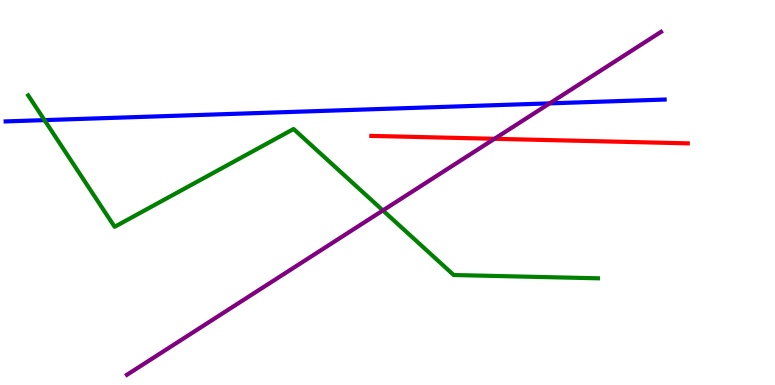[{'lines': ['blue', 'red'], 'intersections': []}, {'lines': ['green', 'red'], 'intersections': []}, {'lines': ['purple', 'red'], 'intersections': [{'x': 6.38, 'y': 6.39}]}, {'lines': ['blue', 'green'], 'intersections': [{'x': 0.574, 'y': 6.88}]}, {'lines': ['blue', 'purple'], 'intersections': [{'x': 7.09, 'y': 7.32}]}, {'lines': ['green', 'purple'], 'intersections': [{'x': 4.94, 'y': 4.53}]}]